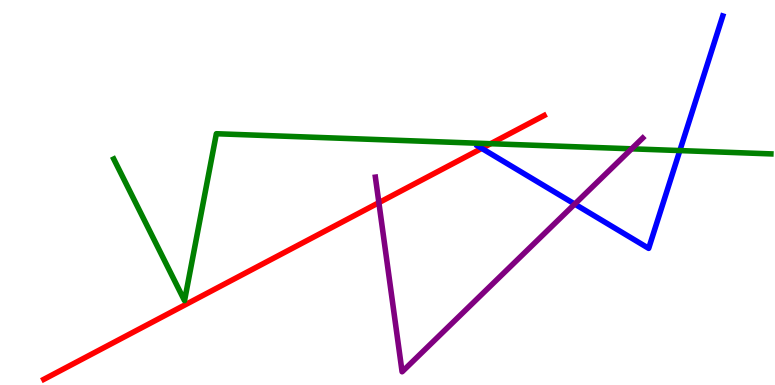[{'lines': ['blue', 'red'], 'intersections': [{'x': 6.22, 'y': 6.15}]}, {'lines': ['green', 'red'], 'intersections': [{'x': 6.33, 'y': 6.27}]}, {'lines': ['purple', 'red'], 'intersections': [{'x': 4.89, 'y': 4.74}]}, {'lines': ['blue', 'green'], 'intersections': [{'x': 8.77, 'y': 6.09}]}, {'lines': ['blue', 'purple'], 'intersections': [{'x': 7.42, 'y': 4.7}]}, {'lines': ['green', 'purple'], 'intersections': [{'x': 8.15, 'y': 6.13}]}]